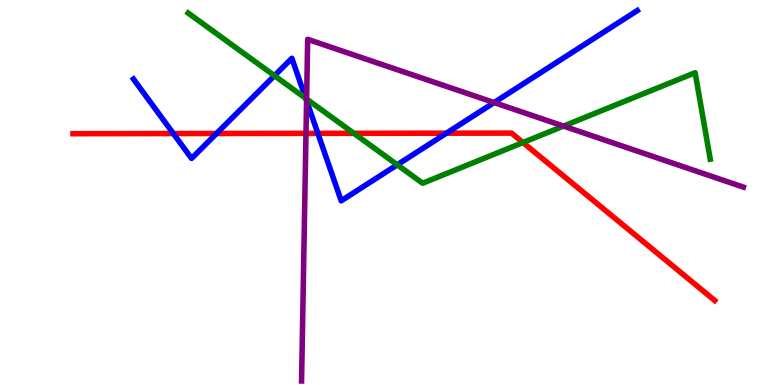[{'lines': ['blue', 'red'], 'intersections': [{'x': 2.24, 'y': 6.53}, {'x': 2.79, 'y': 6.53}, {'x': 4.1, 'y': 6.54}, {'x': 5.76, 'y': 6.54}]}, {'lines': ['green', 'red'], 'intersections': [{'x': 4.57, 'y': 6.54}, {'x': 6.75, 'y': 6.3}]}, {'lines': ['purple', 'red'], 'intersections': [{'x': 3.95, 'y': 6.54}]}, {'lines': ['blue', 'green'], 'intersections': [{'x': 3.54, 'y': 8.03}, {'x': 3.95, 'y': 7.44}, {'x': 5.13, 'y': 5.72}]}, {'lines': ['blue', 'purple'], 'intersections': [{'x': 3.96, 'y': 7.38}, {'x': 6.38, 'y': 7.34}]}, {'lines': ['green', 'purple'], 'intersections': [{'x': 3.96, 'y': 7.43}, {'x': 7.27, 'y': 6.72}]}]